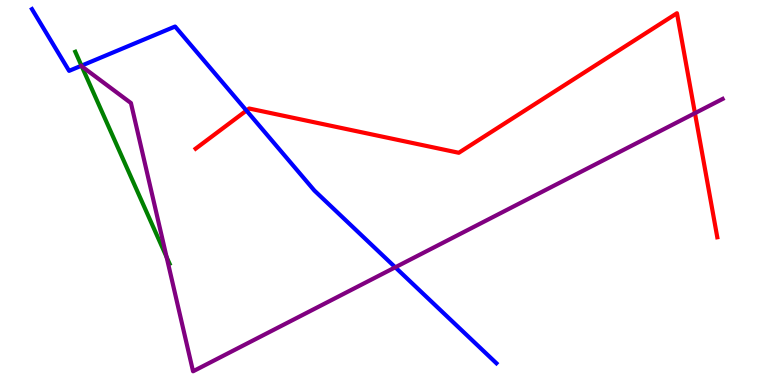[{'lines': ['blue', 'red'], 'intersections': [{'x': 3.18, 'y': 7.13}]}, {'lines': ['green', 'red'], 'intersections': []}, {'lines': ['purple', 'red'], 'intersections': [{'x': 8.97, 'y': 7.06}]}, {'lines': ['blue', 'green'], 'intersections': [{'x': 1.05, 'y': 8.29}]}, {'lines': ['blue', 'purple'], 'intersections': [{'x': 5.1, 'y': 3.06}]}, {'lines': ['green', 'purple'], 'intersections': [{'x': 1.05, 'y': 8.28}, {'x': 2.15, 'y': 3.32}]}]